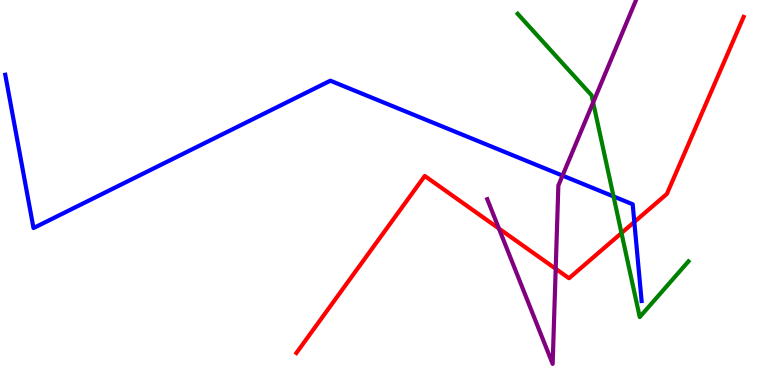[{'lines': ['blue', 'red'], 'intersections': [{'x': 8.18, 'y': 4.23}]}, {'lines': ['green', 'red'], 'intersections': [{'x': 8.02, 'y': 3.95}]}, {'lines': ['purple', 'red'], 'intersections': [{'x': 6.44, 'y': 4.06}, {'x': 7.17, 'y': 3.02}]}, {'lines': ['blue', 'green'], 'intersections': [{'x': 7.92, 'y': 4.9}]}, {'lines': ['blue', 'purple'], 'intersections': [{'x': 7.26, 'y': 5.44}]}, {'lines': ['green', 'purple'], 'intersections': [{'x': 7.65, 'y': 7.34}]}]